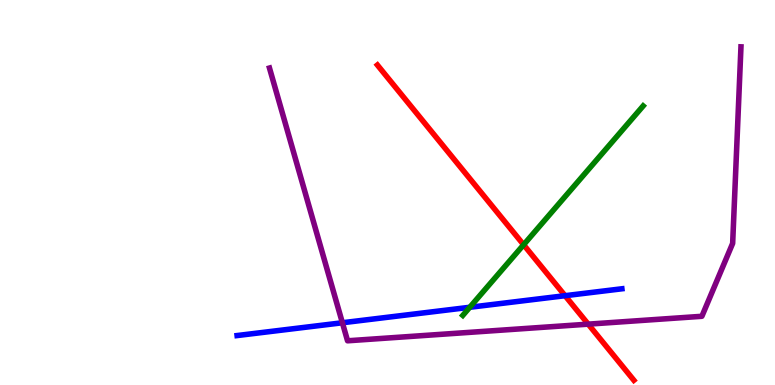[{'lines': ['blue', 'red'], 'intersections': [{'x': 7.29, 'y': 2.32}]}, {'lines': ['green', 'red'], 'intersections': [{'x': 6.76, 'y': 3.64}]}, {'lines': ['purple', 'red'], 'intersections': [{'x': 7.59, 'y': 1.58}]}, {'lines': ['blue', 'green'], 'intersections': [{'x': 6.06, 'y': 2.02}]}, {'lines': ['blue', 'purple'], 'intersections': [{'x': 4.42, 'y': 1.62}]}, {'lines': ['green', 'purple'], 'intersections': []}]